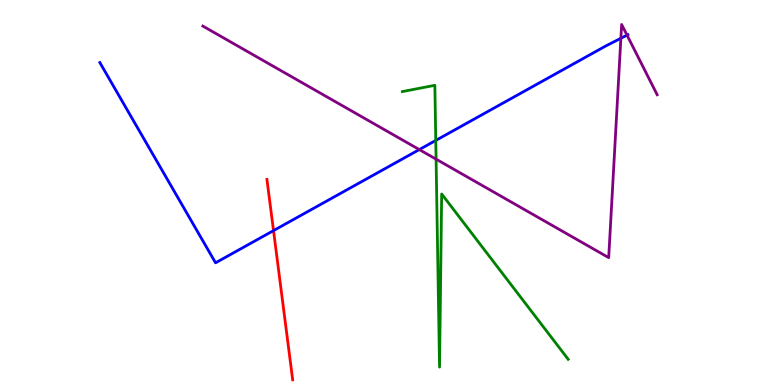[{'lines': ['blue', 'red'], 'intersections': [{'x': 3.53, 'y': 4.01}]}, {'lines': ['green', 'red'], 'intersections': []}, {'lines': ['purple', 'red'], 'intersections': []}, {'lines': ['blue', 'green'], 'intersections': [{'x': 5.62, 'y': 6.35}]}, {'lines': ['blue', 'purple'], 'intersections': [{'x': 5.41, 'y': 6.11}, {'x': 8.01, 'y': 9.01}, {'x': 8.09, 'y': 9.09}]}, {'lines': ['green', 'purple'], 'intersections': [{'x': 5.63, 'y': 5.87}]}]